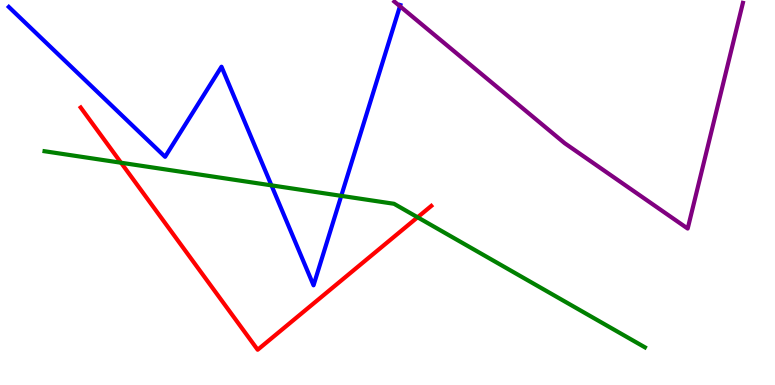[{'lines': ['blue', 'red'], 'intersections': []}, {'lines': ['green', 'red'], 'intersections': [{'x': 1.56, 'y': 5.77}, {'x': 5.39, 'y': 4.36}]}, {'lines': ['purple', 'red'], 'intersections': []}, {'lines': ['blue', 'green'], 'intersections': [{'x': 3.5, 'y': 5.19}, {'x': 4.4, 'y': 4.91}]}, {'lines': ['blue', 'purple'], 'intersections': [{'x': 5.16, 'y': 9.84}]}, {'lines': ['green', 'purple'], 'intersections': []}]